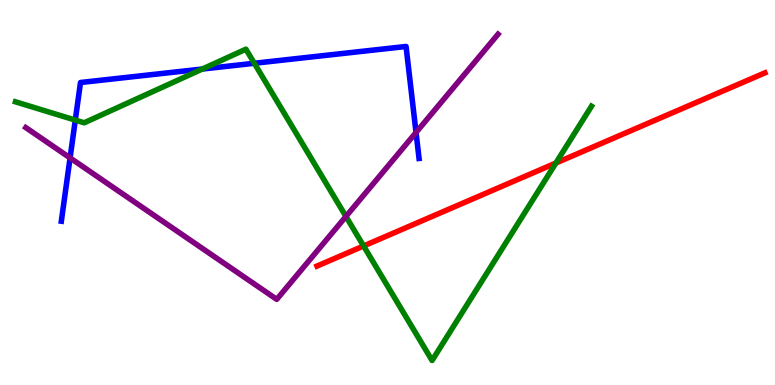[{'lines': ['blue', 'red'], 'intersections': []}, {'lines': ['green', 'red'], 'intersections': [{'x': 4.69, 'y': 3.61}, {'x': 7.17, 'y': 5.77}]}, {'lines': ['purple', 'red'], 'intersections': []}, {'lines': ['blue', 'green'], 'intersections': [{'x': 0.972, 'y': 6.88}, {'x': 2.61, 'y': 8.21}, {'x': 3.28, 'y': 8.36}]}, {'lines': ['blue', 'purple'], 'intersections': [{'x': 0.904, 'y': 5.9}, {'x': 5.37, 'y': 6.56}]}, {'lines': ['green', 'purple'], 'intersections': [{'x': 4.46, 'y': 4.38}]}]